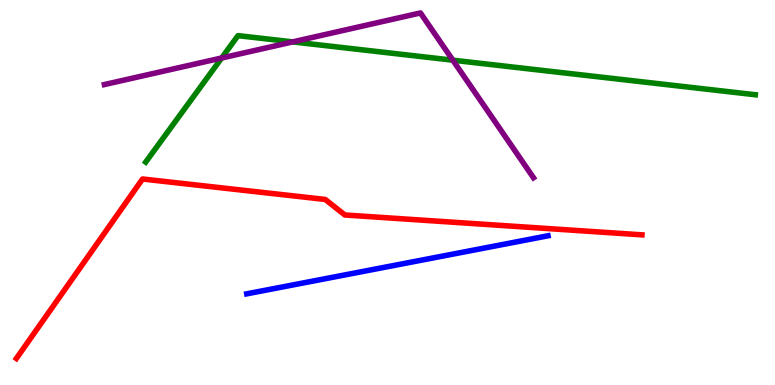[{'lines': ['blue', 'red'], 'intersections': []}, {'lines': ['green', 'red'], 'intersections': []}, {'lines': ['purple', 'red'], 'intersections': []}, {'lines': ['blue', 'green'], 'intersections': []}, {'lines': ['blue', 'purple'], 'intersections': []}, {'lines': ['green', 'purple'], 'intersections': [{'x': 2.86, 'y': 8.49}, {'x': 3.78, 'y': 8.91}, {'x': 5.84, 'y': 8.44}]}]